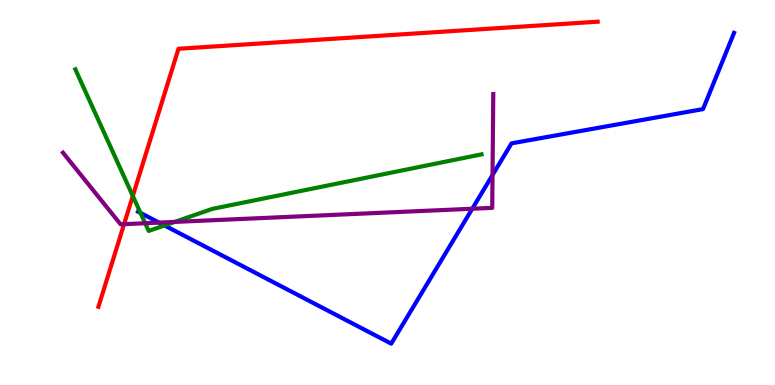[{'lines': ['blue', 'red'], 'intersections': []}, {'lines': ['green', 'red'], 'intersections': [{'x': 1.71, 'y': 4.91}]}, {'lines': ['purple', 'red'], 'intersections': [{'x': 1.6, 'y': 4.18}]}, {'lines': ['blue', 'green'], 'intersections': [{'x': 1.81, 'y': 4.47}, {'x': 2.12, 'y': 4.14}]}, {'lines': ['blue', 'purple'], 'intersections': [{'x': 2.05, 'y': 4.22}, {'x': 6.09, 'y': 4.58}, {'x': 6.36, 'y': 5.45}]}, {'lines': ['green', 'purple'], 'intersections': [{'x': 1.87, 'y': 4.2}, {'x': 2.25, 'y': 4.24}]}]